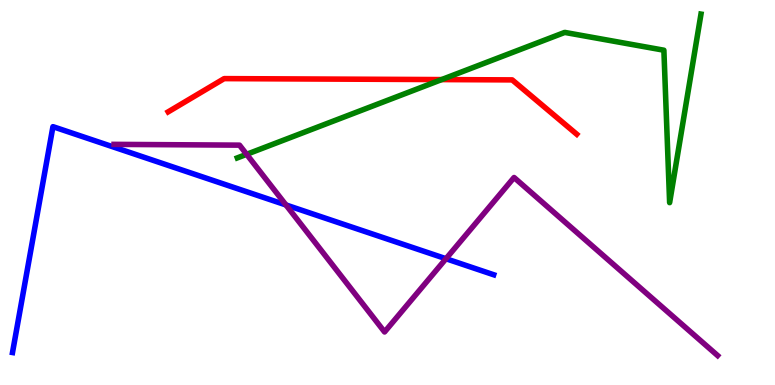[{'lines': ['blue', 'red'], 'intersections': []}, {'lines': ['green', 'red'], 'intersections': [{'x': 5.7, 'y': 7.93}]}, {'lines': ['purple', 'red'], 'intersections': []}, {'lines': ['blue', 'green'], 'intersections': []}, {'lines': ['blue', 'purple'], 'intersections': [{'x': 3.69, 'y': 4.68}, {'x': 5.75, 'y': 3.28}]}, {'lines': ['green', 'purple'], 'intersections': [{'x': 3.18, 'y': 5.99}]}]